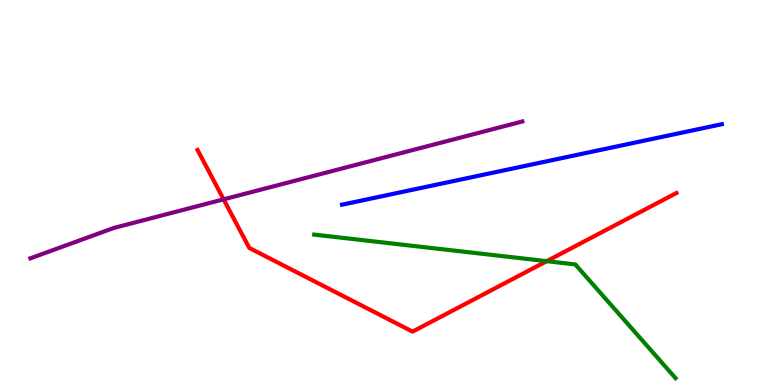[{'lines': ['blue', 'red'], 'intersections': []}, {'lines': ['green', 'red'], 'intersections': [{'x': 7.05, 'y': 3.22}]}, {'lines': ['purple', 'red'], 'intersections': [{'x': 2.89, 'y': 4.82}]}, {'lines': ['blue', 'green'], 'intersections': []}, {'lines': ['blue', 'purple'], 'intersections': []}, {'lines': ['green', 'purple'], 'intersections': []}]